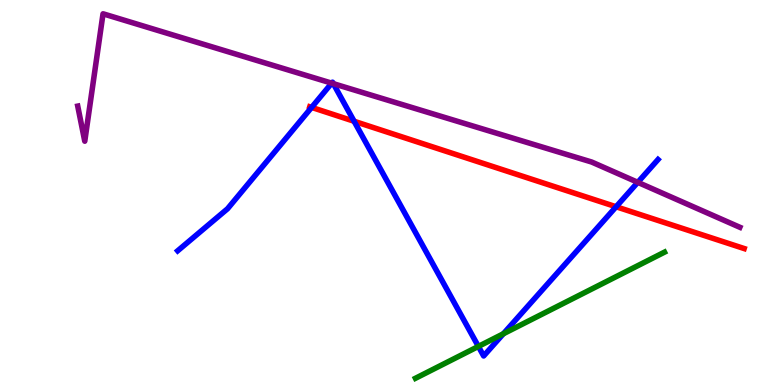[{'lines': ['blue', 'red'], 'intersections': [{'x': 4.02, 'y': 7.21}, {'x': 4.57, 'y': 6.85}, {'x': 7.95, 'y': 4.63}]}, {'lines': ['green', 'red'], 'intersections': []}, {'lines': ['purple', 'red'], 'intersections': []}, {'lines': ['blue', 'green'], 'intersections': [{'x': 6.17, 'y': 1.0}, {'x': 6.49, 'y': 1.33}]}, {'lines': ['blue', 'purple'], 'intersections': [{'x': 4.28, 'y': 7.84}, {'x': 4.3, 'y': 7.83}, {'x': 8.23, 'y': 5.26}]}, {'lines': ['green', 'purple'], 'intersections': []}]